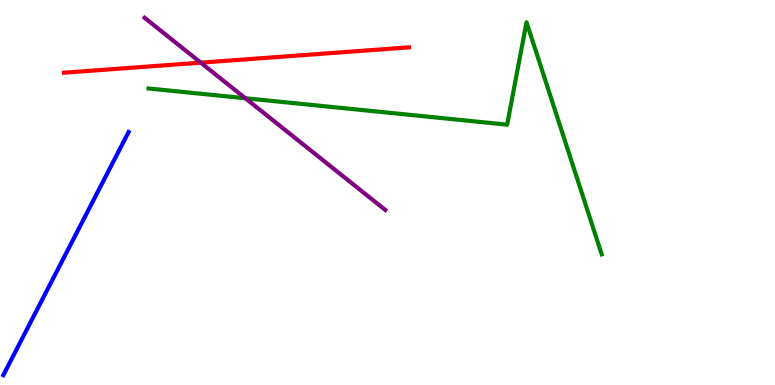[{'lines': ['blue', 'red'], 'intersections': []}, {'lines': ['green', 'red'], 'intersections': []}, {'lines': ['purple', 'red'], 'intersections': [{'x': 2.59, 'y': 8.37}]}, {'lines': ['blue', 'green'], 'intersections': []}, {'lines': ['blue', 'purple'], 'intersections': []}, {'lines': ['green', 'purple'], 'intersections': [{'x': 3.17, 'y': 7.45}]}]